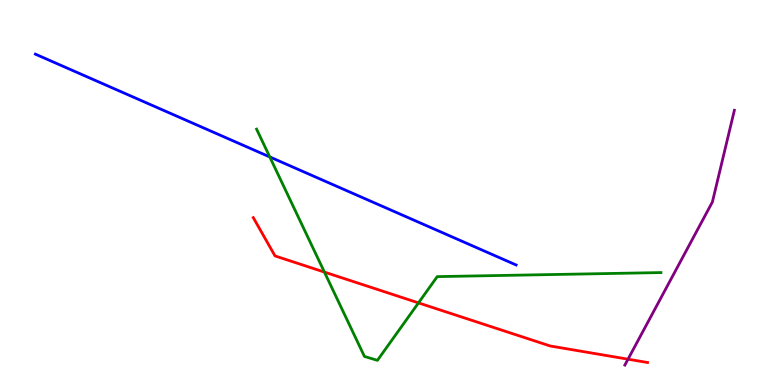[{'lines': ['blue', 'red'], 'intersections': []}, {'lines': ['green', 'red'], 'intersections': [{'x': 4.19, 'y': 2.93}, {'x': 5.4, 'y': 2.13}]}, {'lines': ['purple', 'red'], 'intersections': [{'x': 8.1, 'y': 0.67}]}, {'lines': ['blue', 'green'], 'intersections': [{'x': 3.48, 'y': 5.92}]}, {'lines': ['blue', 'purple'], 'intersections': []}, {'lines': ['green', 'purple'], 'intersections': []}]